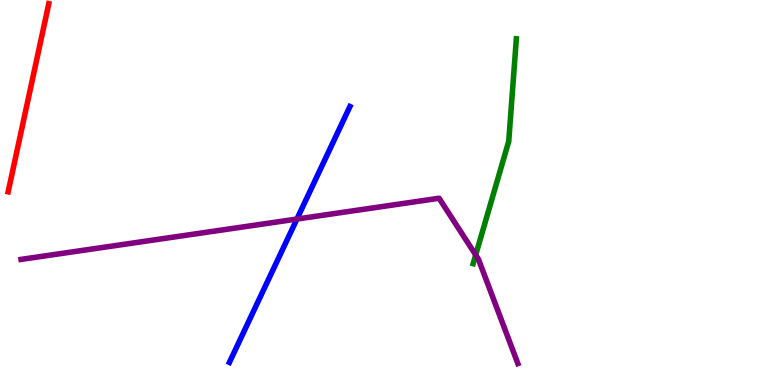[{'lines': ['blue', 'red'], 'intersections': []}, {'lines': ['green', 'red'], 'intersections': []}, {'lines': ['purple', 'red'], 'intersections': []}, {'lines': ['blue', 'green'], 'intersections': []}, {'lines': ['blue', 'purple'], 'intersections': [{'x': 3.83, 'y': 4.31}]}, {'lines': ['green', 'purple'], 'intersections': [{'x': 6.14, 'y': 3.38}]}]